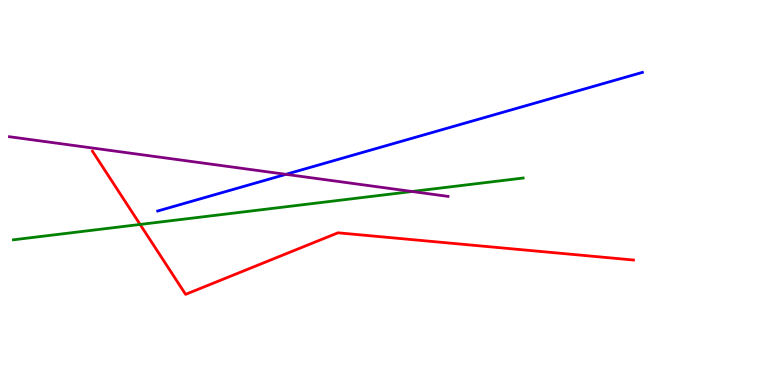[{'lines': ['blue', 'red'], 'intersections': []}, {'lines': ['green', 'red'], 'intersections': [{'x': 1.81, 'y': 4.17}]}, {'lines': ['purple', 'red'], 'intersections': []}, {'lines': ['blue', 'green'], 'intersections': []}, {'lines': ['blue', 'purple'], 'intersections': [{'x': 3.69, 'y': 5.47}]}, {'lines': ['green', 'purple'], 'intersections': [{'x': 5.32, 'y': 5.03}]}]